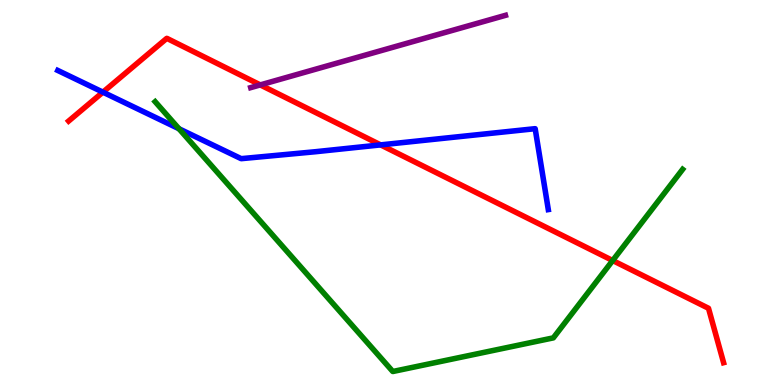[{'lines': ['blue', 'red'], 'intersections': [{'x': 1.33, 'y': 7.61}, {'x': 4.91, 'y': 6.24}]}, {'lines': ['green', 'red'], 'intersections': [{'x': 7.91, 'y': 3.23}]}, {'lines': ['purple', 'red'], 'intersections': [{'x': 3.36, 'y': 7.79}]}, {'lines': ['blue', 'green'], 'intersections': [{'x': 2.31, 'y': 6.66}]}, {'lines': ['blue', 'purple'], 'intersections': []}, {'lines': ['green', 'purple'], 'intersections': []}]